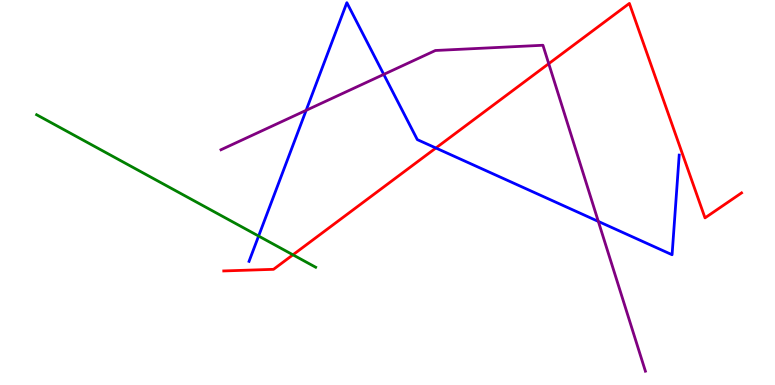[{'lines': ['blue', 'red'], 'intersections': [{'x': 5.62, 'y': 6.16}]}, {'lines': ['green', 'red'], 'intersections': [{'x': 3.78, 'y': 3.38}]}, {'lines': ['purple', 'red'], 'intersections': [{'x': 7.08, 'y': 8.35}]}, {'lines': ['blue', 'green'], 'intersections': [{'x': 3.34, 'y': 3.87}]}, {'lines': ['blue', 'purple'], 'intersections': [{'x': 3.95, 'y': 7.13}, {'x': 4.95, 'y': 8.07}, {'x': 7.72, 'y': 4.25}]}, {'lines': ['green', 'purple'], 'intersections': []}]